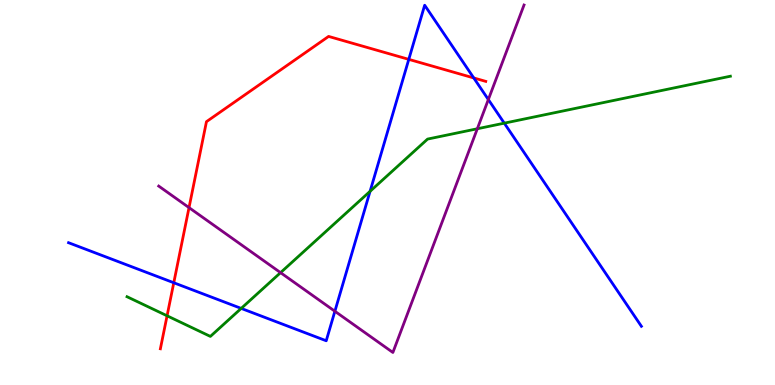[{'lines': ['blue', 'red'], 'intersections': [{'x': 2.24, 'y': 2.66}, {'x': 5.27, 'y': 8.46}, {'x': 6.11, 'y': 7.98}]}, {'lines': ['green', 'red'], 'intersections': [{'x': 2.16, 'y': 1.8}]}, {'lines': ['purple', 'red'], 'intersections': [{'x': 2.44, 'y': 4.61}]}, {'lines': ['blue', 'green'], 'intersections': [{'x': 3.11, 'y': 1.99}, {'x': 4.78, 'y': 5.03}, {'x': 6.51, 'y': 6.8}]}, {'lines': ['blue', 'purple'], 'intersections': [{'x': 4.32, 'y': 1.92}, {'x': 6.3, 'y': 7.41}]}, {'lines': ['green', 'purple'], 'intersections': [{'x': 3.62, 'y': 2.92}, {'x': 6.16, 'y': 6.66}]}]